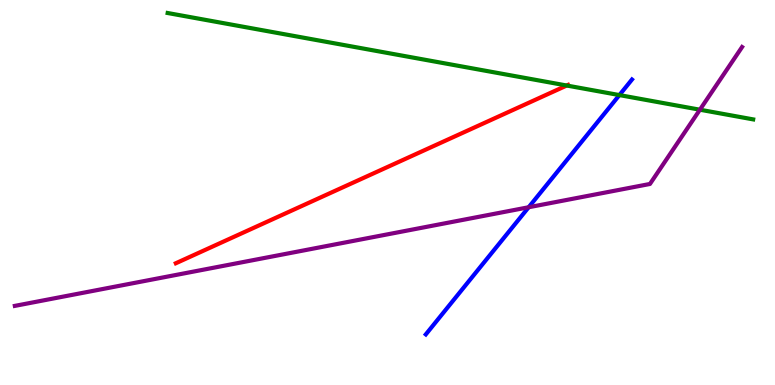[{'lines': ['blue', 'red'], 'intersections': []}, {'lines': ['green', 'red'], 'intersections': [{'x': 7.31, 'y': 7.78}]}, {'lines': ['purple', 'red'], 'intersections': []}, {'lines': ['blue', 'green'], 'intersections': [{'x': 7.99, 'y': 7.53}]}, {'lines': ['blue', 'purple'], 'intersections': [{'x': 6.82, 'y': 4.62}]}, {'lines': ['green', 'purple'], 'intersections': [{'x': 9.03, 'y': 7.15}]}]